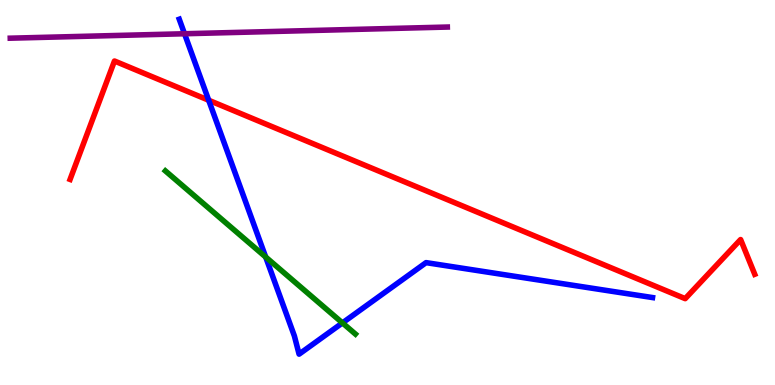[{'lines': ['blue', 'red'], 'intersections': [{'x': 2.69, 'y': 7.4}]}, {'lines': ['green', 'red'], 'intersections': []}, {'lines': ['purple', 'red'], 'intersections': []}, {'lines': ['blue', 'green'], 'intersections': [{'x': 3.43, 'y': 3.32}, {'x': 4.42, 'y': 1.61}]}, {'lines': ['blue', 'purple'], 'intersections': [{'x': 2.38, 'y': 9.12}]}, {'lines': ['green', 'purple'], 'intersections': []}]